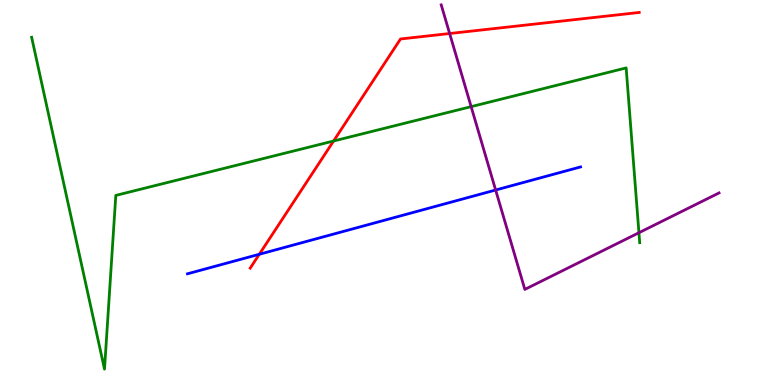[{'lines': ['blue', 'red'], 'intersections': [{'x': 3.35, 'y': 3.4}]}, {'lines': ['green', 'red'], 'intersections': [{'x': 4.3, 'y': 6.34}]}, {'lines': ['purple', 'red'], 'intersections': [{'x': 5.8, 'y': 9.13}]}, {'lines': ['blue', 'green'], 'intersections': []}, {'lines': ['blue', 'purple'], 'intersections': [{'x': 6.4, 'y': 5.06}]}, {'lines': ['green', 'purple'], 'intersections': [{'x': 6.08, 'y': 7.23}, {'x': 8.24, 'y': 3.96}]}]